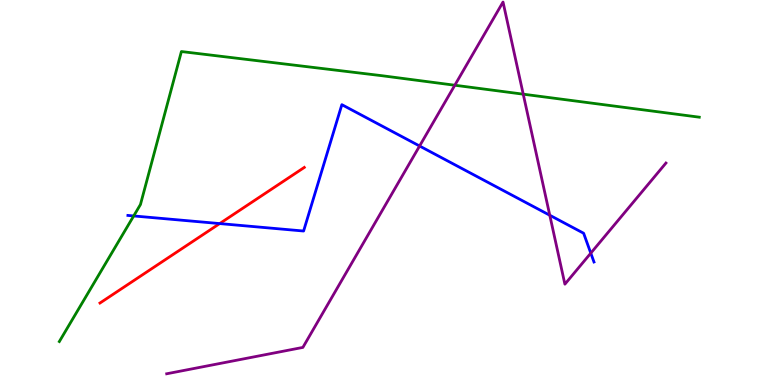[{'lines': ['blue', 'red'], 'intersections': [{'x': 2.83, 'y': 4.19}]}, {'lines': ['green', 'red'], 'intersections': []}, {'lines': ['purple', 'red'], 'intersections': []}, {'lines': ['blue', 'green'], 'intersections': [{'x': 1.73, 'y': 4.39}]}, {'lines': ['blue', 'purple'], 'intersections': [{'x': 5.41, 'y': 6.21}, {'x': 7.09, 'y': 4.41}, {'x': 7.62, 'y': 3.42}]}, {'lines': ['green', 'purple'], 'intersections': [{'x': 5.87, 'y': 7.79}, {'x': 6.75, 'y': 7.55}]}]